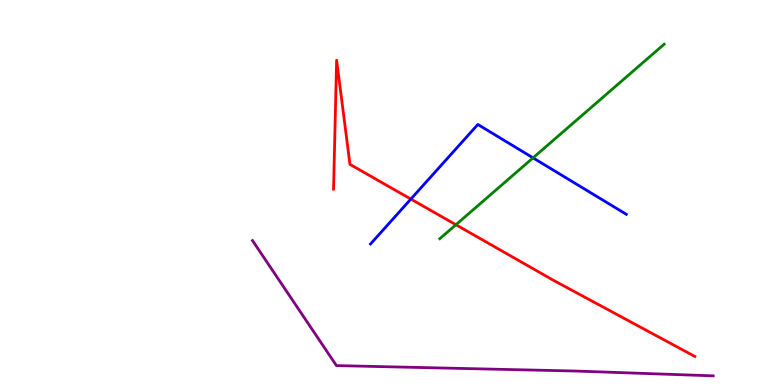[{'lines': ['blue', 'red'], 'intersections': [{'x': 5.3, 'y': 4.83}]}, {'lines': ['green', 'red'], 'intersections': [{'x': 5.88, 'y': 4.16}]}, {'lines': ['purple', 'red'], 'intersections': []}, {'lines': ['blue', 'green'], 'intersections': [{'x': 6.88, 'y': 5.9}]}, {'lines': ['blue', 'purple'], 'intersections': []}, {'lines': ['green', 'purple'], 'intersections': []}]